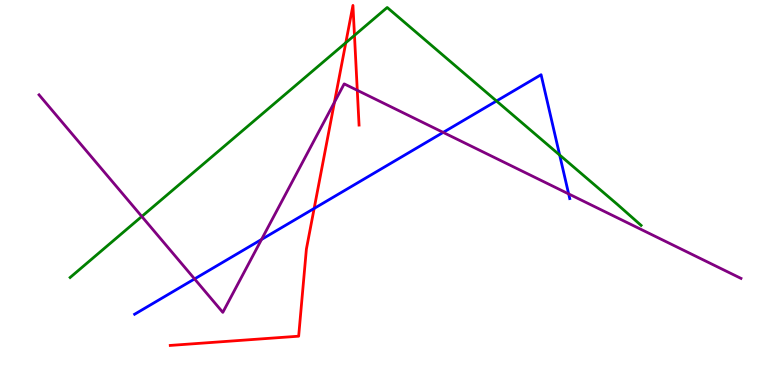[{'lines': ['blue', 'red'], 'intersections': [{'x': 4.05, 'y': 4.59}]}, {'lines': ['green', 'red'], 'intersections': [{'x': 4.46, 'y': 8.89}, {'x': 4.57, 'y': 9.08}]}, {'lines': ['purple', 'red'], 'intersections': [{'x': 4.32, 'y': 7.34}, {'x': 4.61, 'y': 7.65}]}, {'lines': ['blue', 'green'], 'intersections': [{'x': 6.41, 'y': 7.38}, {'x': 7.22, 'y': 5.97}]}, {'lines': ['blue', 'purple'], 'intersections': [{'x': 2.51, 'y': 2.76}, {'x': 3.37, 'y': 3.78}, {'x': 5.72, 'y': 6.56}, {'x': 7.34, 'y': 4.96}]}, {'lines': ['green', 'purple'], 'intersections': [{'x': 1.83, 'y': 4.38}]}]